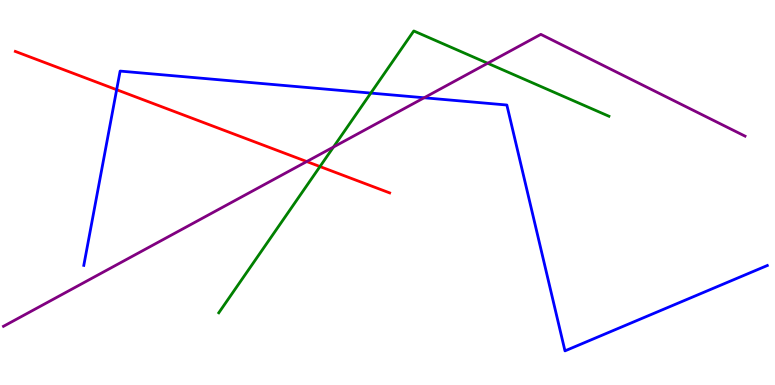[{'lines': ['blue', 'red'], 'intersections': [{'x': 1.51, 'y': 7.67}]}, {'lines': ['green', 'red'], 'intersections': [{'x': 4.13, 'y': 5.67}]}, {'lines': ['purple', 'red'], 'intersections': [{'x': 3.96, 'y': 5.8}]}, {'lines': ['blue', 'green'], 'intersections': [{'x': 4.78, 'y': 7.58}]}, {'lines': ['blue', 'purple'], 'intersections': [{'x': 5.47, 'y': 7.46}]}, {'lines': ['green', 'purple'], 'intersections': [{'x': 4.3, 'y': 6.18}, {'x': 6.29, 'y': 8.36}]}]